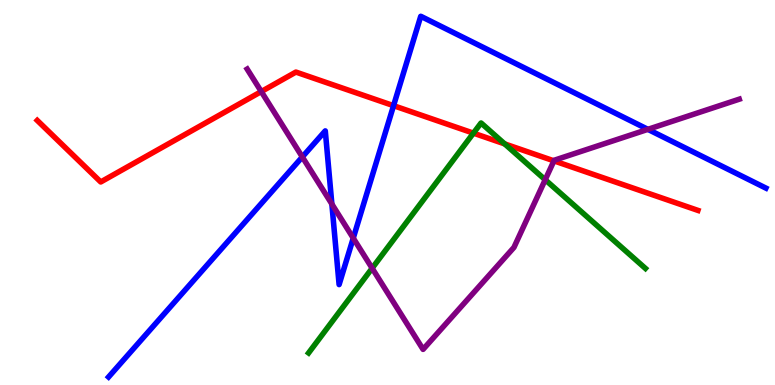[{'lines': ['blue', 'red'], 'intersections': [{'x': 5.08, 'y': 7.26}]}, {'lines': ['green', 'red'], 'intersections': [{'x': 6.11, 'y': 6.54}, {'x': 6.51, 'y': 6.26}]}, {'lines': ['purple', 'red'], 'intersections': [{'x': 3.37, 'y': 7.62}, {'x': 7.15, 'y': 5.82}]}, {'lines': ['blue', 'green'], 'intersections': []}, {'lines': ['blue', 'purple'], 'intersections': [{'x': 3.9, 'y': 5.92}, {'x': 4.28, 'y': 4.7}, {'x': 4.56, 'y': 3.81}, {'x': 8.36, 'y': 6.64}]}, {'lines': ['green', 'purple'], 'intersections': [{'x': 4.8, 'y': 3.03}, {'x': 7.03, 'y': 5.33}]}]